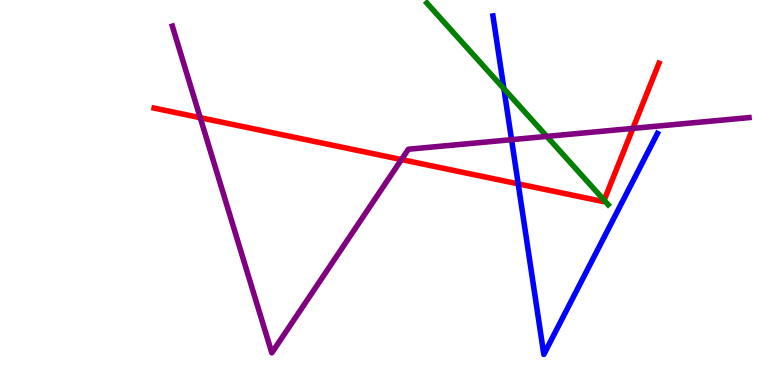[{'lines': ['blue', 'red'], 'intersections': [{'x': 6.69, 'y': 5.22}]}, {'lines': ['green', 'red'], 'intersections': [{'x': 7.8, 'y': 4.8}]}, {'lines': ['purple', 'red'], 'intersections': [{'x': 2.58, 'y': 6.94}, {'x': 5.18, 'y': 5.86}, {'x': 8.17, 'y': 6.67}]}, {'lines': ['blue', 'green'], 'intersections': [{'x': 6.5, 'y': 7.7}]}, {'lines': ['blue', 'purple'], 'intersections': [{'x': 6.6, 'y': 6.37}]}, {'lines': ['green', 'purple'], 'intersections': [{'x': 7.06, 'y': 6.46}]}]